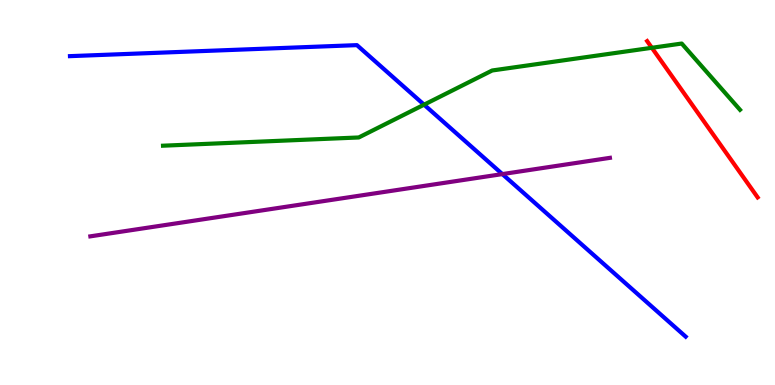[{'lines': ['blue', 'red'], 'intersections': []}, {'lines': ['green', 'red'], 'intersections': [{'x': 8.41, 'y': 8.76}]}, {'lines': ['purple', 'red'], 'intersections': []}, {'lines': ['blue', 'green'], 'intersections': [{'x': 5.47, 'y': 7.28}]}, {'lines': ['blue', 'purple'], 'intersections': [{'x': 6.48, 'y': 5.48}]}, {'lines': ['green', 'purple'], 'intersections': []}]